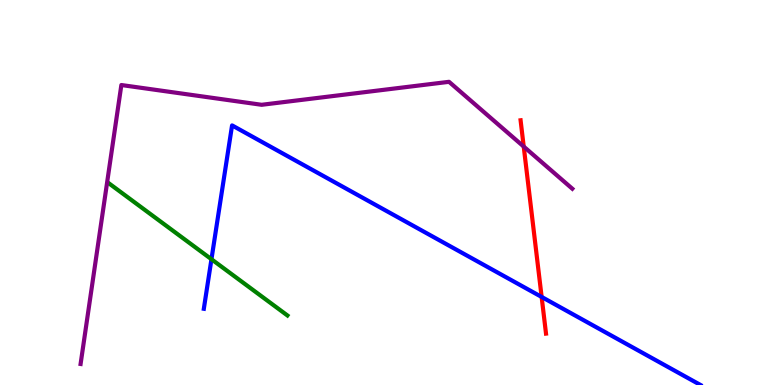[{'lines': ['blue', 'red'], 'intersections': [{'x': 6.99, 'y': 2.29}]}, {'lines': ['green', 'red'], 'intersections': []}, {'lines': ['purple', 'red'], 'intersections': [{'x': 6.76, 'y': 6.19}]}, {'lines': ['blue', 'green'], 'intersections': [{'x': 2.73, 'y': 3.27}]}, {'lines': ['blue', 'purple'], 'intersections': []}, {'lines': ['green', 'purple'], 'intersections': []}]